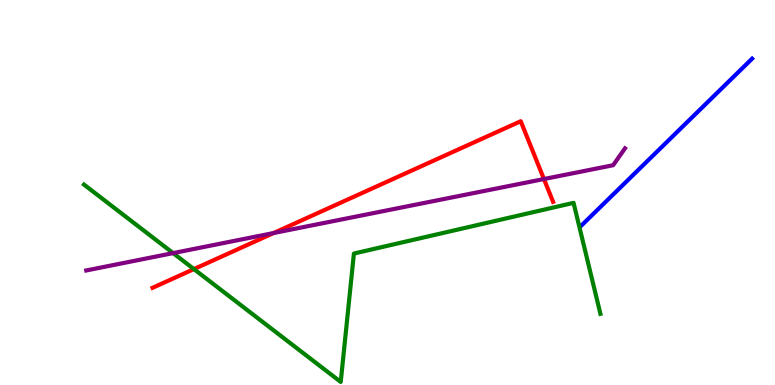[{'lines': ['blue', 'red'], 'intersections': []}, {'lines': ['green', 'red'], 'intersections': [{'x': 2.5, 'y': 3.01}]}, {'lines': ['purple', 'red'], 'intersections': [{'x': 3.53, 'y': 3.95}, {'x': 7.02, 'y': 5.35}]}, {'lines': ['blue', 'green'], 'intersections': []}, {'lines': ['blue', 'purple'], 'intersections': []}, {'lines': ['green', 'purple'], 'intersections': [{'x': 2.23, 'y': 3.43}]}]